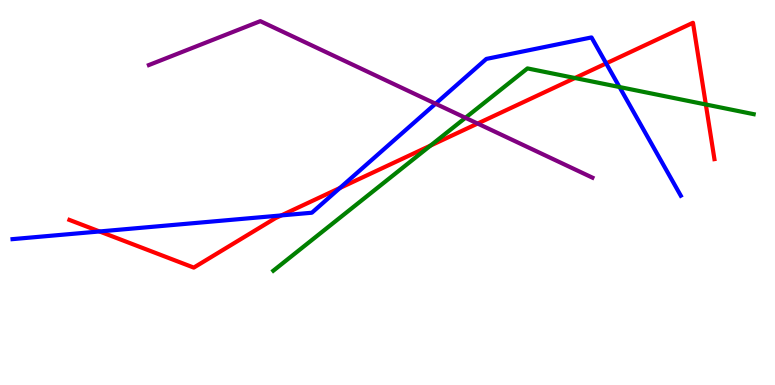[{'lines': ['blue', 'red'], 'intersections': [{'x': 1.28, 'y': 3.99}, {'x': 3.63, 'y': 4.4}, {'x': 4.39, 'y': 5.12}, {'x': 7.82, 'y': 8.35}]}, {'lines': ['green', 'red'], 'intersections': [{'x': 5.55, 'y': 6.22}, {'x': 7.42, 'y': 7.97}, {'x': 9.11, 'y': 7.29}]}, {'lines': ['purple', 'red'], 'intersections': [{'x': 6.16, 'y': 6.79}]}, {'lines': ['blue', 'green'], 'intersections': [{'x': 7.99, 'y': 7.74}]}, {'lines': ['blue', 'purple'], 'intersections': [{'x': 5.62, 'y': 7.31}]}, {'lines': ['green', 'purple'], 'intersections': [{'x': 6.01, 'y': 6.94}]}]